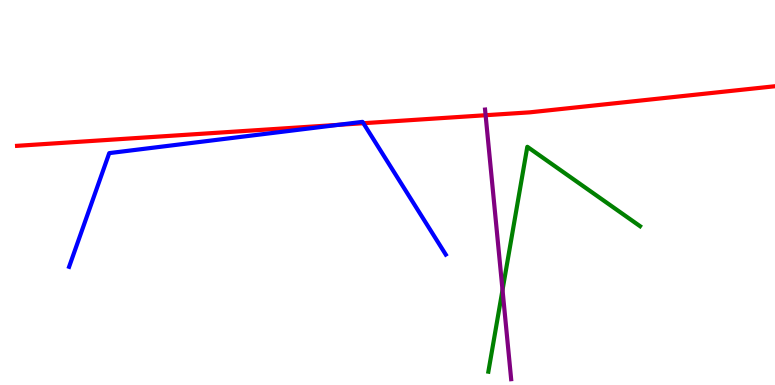[{'lines': ['blue', 'red'], 'intersections': [{'x': 4.37, 'y': 6.76}, {'x': 4.69, 'y': 6.8}]}, {'lines': ['green', 'red'], 'intersections': []}, {'lines': ['purple', 'red'], 'intersections': [{'x': 6.27, 'y': 7.01}]}, {'lines': ['blue', 'green'], 'intersections': []}, {'lines': ['blue', 'purple'], 'intersections': []}, {'lines': ['green', 'purple'], 'intersections': [{'x': 6.48, 'y': 2.47}]}]